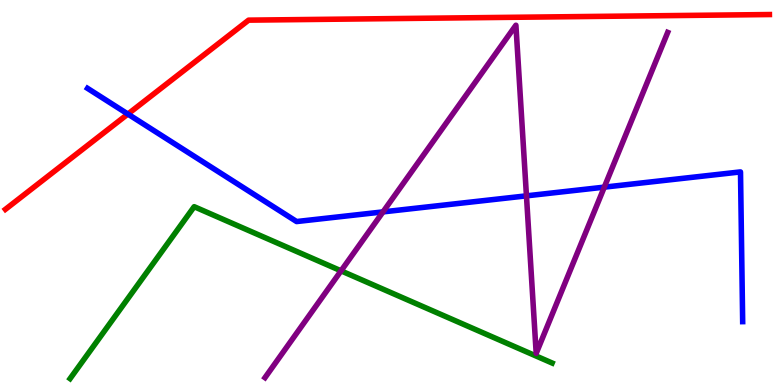[{'lines': ['blue', 'red'], 'intersections': [{'x': 1.65, 'y': 7.04}]}, {'lines': ['green', 'red'], 'intersections': []}, {'lines': ['purple', 'red'], 'intersections': []}, {'lines': ['blue', 'green'], 'intersections': []}, {'lines': ['blue', 'purple'], 'intersections': [{'x': 4.94, 'y': 4.5}, {'x': 6.79, 'y': 4.91}, {'x': 7.8, 'y': 5.14}]}, {'lines': ['green', 'purple'], 'intersections': [{'x': 4.4, 'y': 2.97}]}]